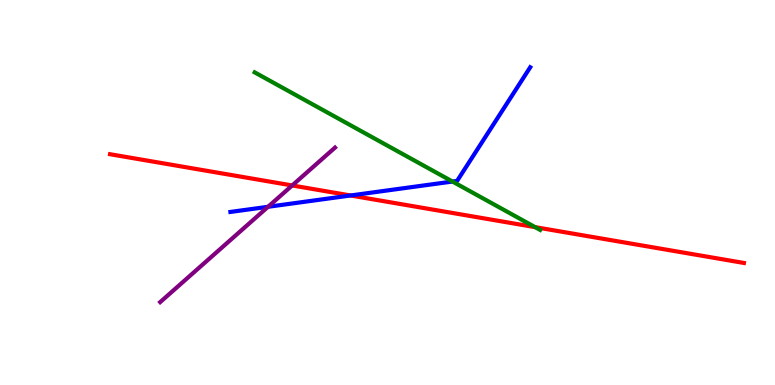[{'lines': ['blue', 'red'], 'intersections': [{'x': 4.52, 'y': 4.92}]}, {'lines': ['green', 'red'], 'intersections': [{'x': 6.9, 'y': 4.1}]}, {'lines': ['purple', 'red'], 'intersections': [{'x': 3.77, 'y': 5.18}]}, {'lines': ['blue', 'green'], 'intersections': [{'x': 5.84, 'y': 5.29}]}, {'lines': ['blue', 'purple'], 'intersections': [{'x': 3.46, 'y': 4.63}]}, {'lines': ['green', 'purple'], 'intersections': []}]